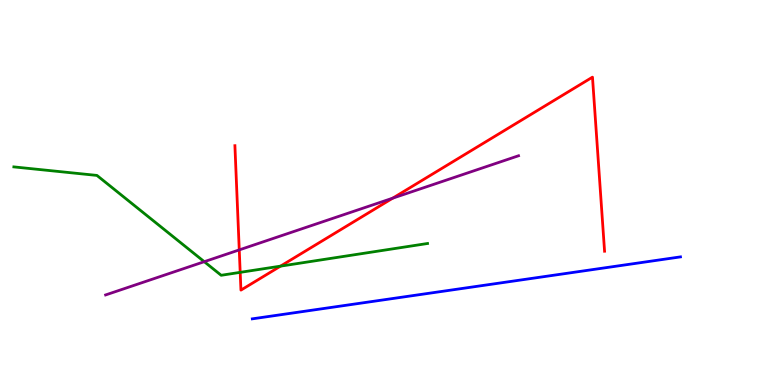[{'lines': ['blue', 'red'], 'intersections': []}, {'lines': ['green', 'red'], 'intersections': [{'x': 3.1, 'y': 2.93}, {'x': 3.62, 'y': 3.09}]}, {'lines': ['purple', 'red'], 'intersections': [{'x': 3.09, 'y': 3.51}, {'x': 5.07, 'y': 4.85}]}, {'lines': ['blue', 'green'], 'intersections': []}, {'lines': ['blue', 'purple'], 'intersections': []}, {'lines': ['green', 'purple'], 'intersections': [{'x': 2.64, 'y': 3.2}]}]